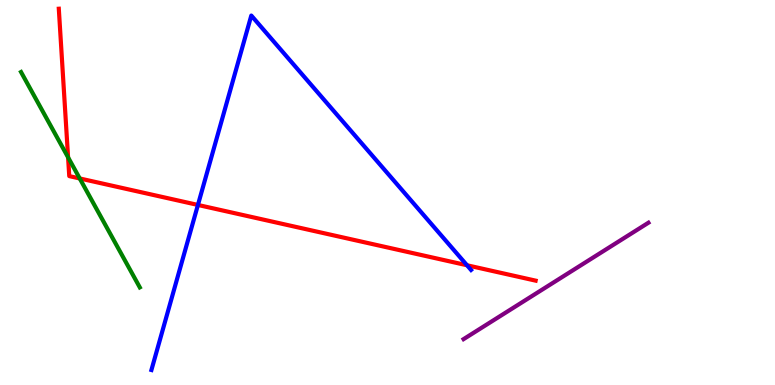[{'lines': ['blue', 'red'], 'intersections': [{'x': 2.55, 'y': 4.68}, {'x': 6.03, 'y': 3.11}]}, {'lines': ['green', 'red'], 'intersections': [{'x': 0.878, 'y': 5.91}, {'x': 1.03, 'y': 5.36}]}, {'lines': ['purple', 'red'], 'intersections': []}, {'lines': ['blue', 'green'], 'intersections': []}, {'lines': ['blue', 'purple'], 'intersections': []}, {'lines': ['green', 'purple'], 'intersections': []}]